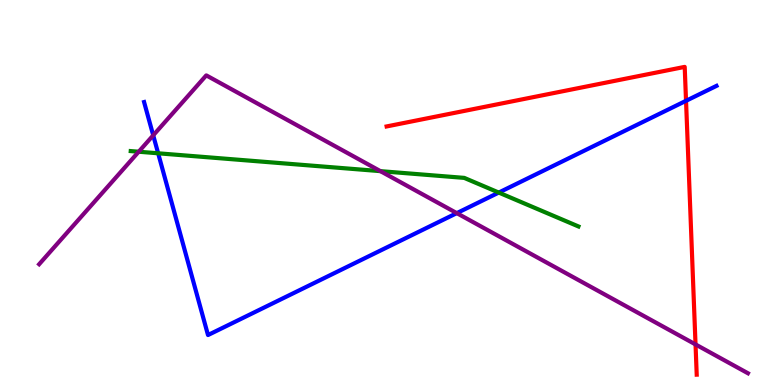[{'lines': ['blue', 'red'], 'intersections': [{'x': 8.85, 'y': 7.38}]}, {'lines': ['green', 'red'], 'intersections': []}, {'lines': ['purple', 'red'], 'intersections': [{'x': 8.97, 'y': 1.05}]}, {'lines': ['blue', 'green'], 'intersections': [{'x': 2.04, 'y': 6.02}, {'x': 6.44, 'y': 5.0}]}, {'lines': ['blue', 'purple'], 'intersections': [{'x': 1.98, 'y': 6.48}, {'x': 5.89, 'y': 4.46}]}, {'lines': ['green', 'purple'], 'intersections': [{'x': 1.79, 'y': 6.06}, {'x': 4.91, 'y': 5.55}]}]